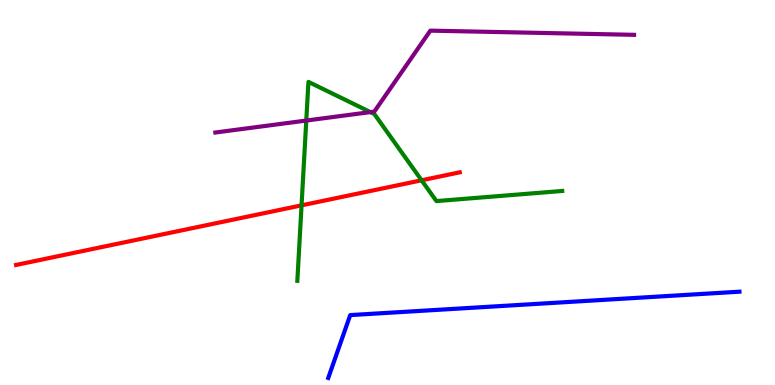[{'lines': ['blue', 'red'], 'intersections': []}, {'lines': ['green', 'red'], 'intersections': [{'x': 3.89, 'y': 4.67}, {'x': 5.44, 'y': 5.32}]}, {'lines': ['purple', 'red'], 'intersections': []}, {'lines': ['blue', 'green'], 'intersections': []}, {'lines': ['blue', 'purple'], 'intersections': []}, {'lines': ['green', 'purple'], 'intersections': [{'x': 3.95, 'y': 6.87}, {'x': 4.78, 'y': 7.09}]}]